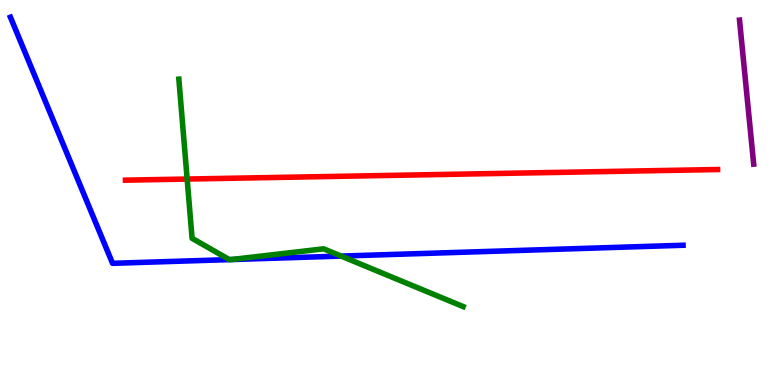[{'lines': ['blue', 'red'], 'intersections': []}, {'lines': ['green', 'red'], 'intersections': [{'x': 2.41, 'y': 5.35}]}, {'lines': ['purple', 'red'], 'intersections': []}, {'lines': ['blue', 'green'], 'intersections': [{'x': 2.96, 'y': 3.26}, {'x': 2.98, 'y': 3.26}, {'x': 4.4, 'y': 3.35}]}, {'lines': ['blue', 'purple'], 'intersections': []}, {'lines': ['green', 'purple'], 'intersections': []}]